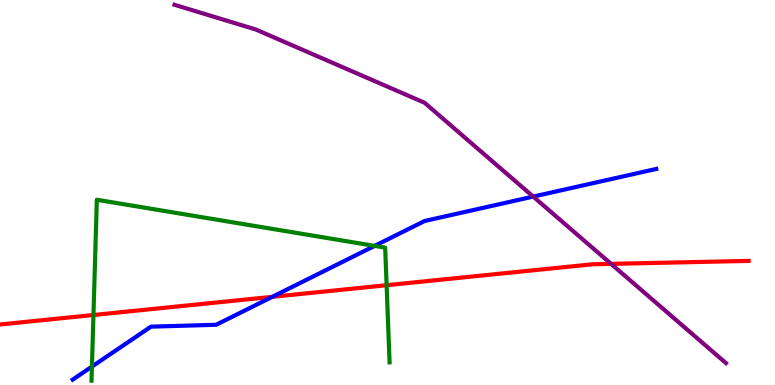[{'lines': ['blue', 'red'], 'intersections': [{'x': 3.51, 'y': 2.29}]}, {'lines': ['green', 'red'], 'intersections': [{'x': 1.21, 'y': 1.82}, {'x': 4.99, 'y': 2.59}]}, {'lines': ['purple', 'red'], 'intersections': [{'x': 7.88, 'y': 3.15}]}, {'lines': ['blue', 'green'], 'intersections': [{'x': 1.19, 'y': 0.478}, {'x': 4.83, 'y': 3.61}]}, {'lines': ['blue', 'purple'], 'intersections': [{'x': 6.88, 'y': 4.89}]}, {'lines': ['green', 'purple'], 'intersections': []}]